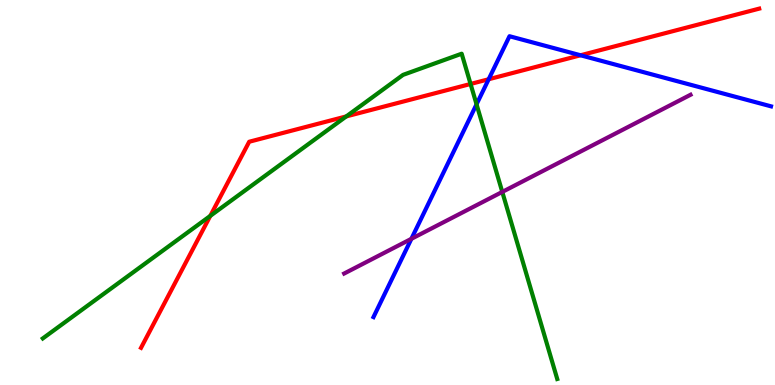[{'lines': ['blue', 'red'], 'intersections': [{'x': 6.31, 'y': 7.94}, {'x': 7.49, 'y': 8.56}]}, {'lines': ['green', 'red'], 'intersections': [{'x': 2.71, 'y': 4.39}, {'x': 4.47, 'y': 6.98}, {'x': 6.07, 'y': 7.82}]}, {'lines': ['purple', 'red'], 'intersections': []}, {'lines': ['blue', 'green'], 'intersections': [{'x': 6.15, 'y': 7.29}]}, {'lines': ['blue', 'purple'], 'intersections': [{'x': 5.31, 'y': 3.8}]}, {'lines': ['green', 'purple'], 'intersections': [{'x': 6.48, 'y': 5.02}]}]